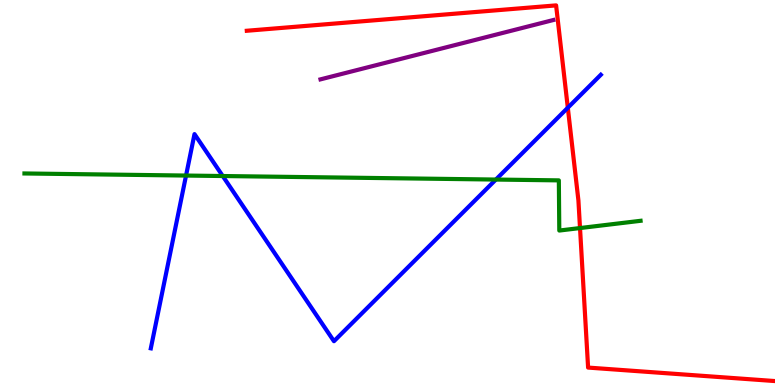[{'lines': ['blue', 'red'], 'intersections': [{'x': 7.33, 'y': 7.2}]}, {'lines': ['green', 'red'], 'intersections': [{'x': 7.48, 'y': 4.08}]}, {'lines': ['purple', 'red'], 'intersections': []}, {'lines': ['blue', 'green'], 'intersections': [{'x': 2.4, 'y': 5.44}, {'x': 2.87, 'y': 5.43}, {'x': 6.4, 'y': 5.34}]}, {'lines': ['blue', 'purple'], 'intersections': []}, {'lines': ['green', 'purple'], 'intersections': []}]